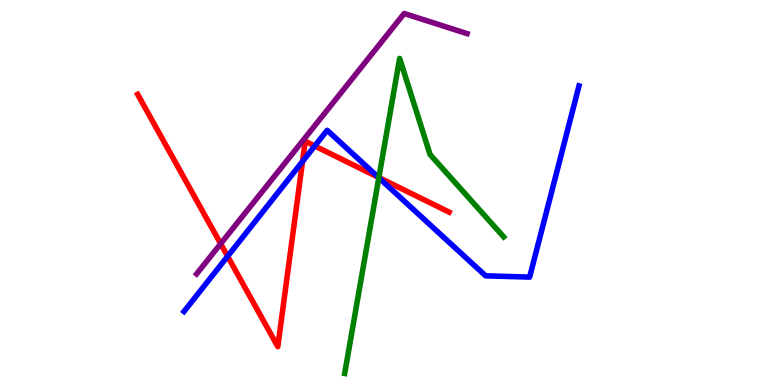[{'lines': ['blue', 'red'], 'intersections': [{'x': 2.94, 'y': 3.34}, {'x': 3.9, 'y': 5.81}, {'x': 4.06, 'y': 6.21}, {'x': 4.88, 'y': 5.4}]}, {'lines': ['green', 'red'], 'intersections': [{'x': 4.89, 'y': 5.39}]}, {'lines': ['purple', 'red'], 'intersections': [{'x': 2.85, 'y': 3.67}]}, {'lines': ['blue', 'green'], 'intersections': [{'x': 4.89, 'y': 5.38}]}, {'lines': ['blue', 'purple'], 'intersections': []}, {'lines': ['green', 'purple'], 'intersections': []}]